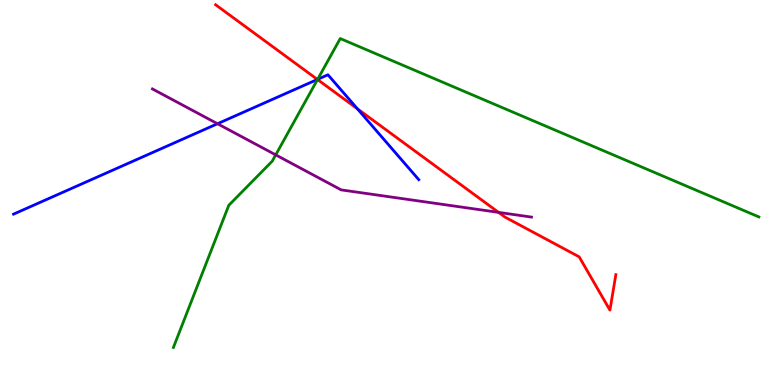[{'lines': ['blue', 'red'], 'intersections': [{'x': 4.1, 'y': 7.94}, {'x': 4.61, 'y': 7.17}]}, {'lines': ['green', 'red'], 'intersections': [{'x': 4.1, 'y': 7.93}]}, {'lines': ['purple', 'red'], 'intersections': [{'x': 6.43, 'y': 4.48}]}, {'lines': ['blue', 'green'], 'intersections': [{'x': 4.1, 'y': 7.94}]}, {'lines': ['blue', 'purple'], 'intersections': [{'x': 2.81, 'y': 6.79}]}, {'lines': ['green', 'purple'], 'intersections': [{'x': 3.56, 'y': 5.98}]}]